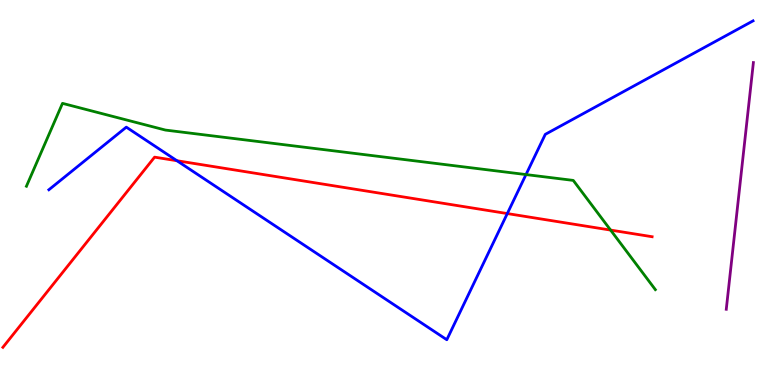[{'lines': ['blue', 'red'], 'intersections': [{'x': 2.28, 'y': 5.83}, {'x': 6.55, 'y': 4.45}]}, {'lines': ['green', 'red'], 'intersections': [{'x': 7.88, 'y': 4.02}]}, {'lines': ['purple', 'red'], 'intersections': []}, {'lines': ['blue', 'green'], 'intersections': [{'x': 6.79, 'y': 5.47}]}, {'lines': ['blue', 'purple'], 'intersections': []}, {'lines': ['green', 'purple'], 'intersections': []}]